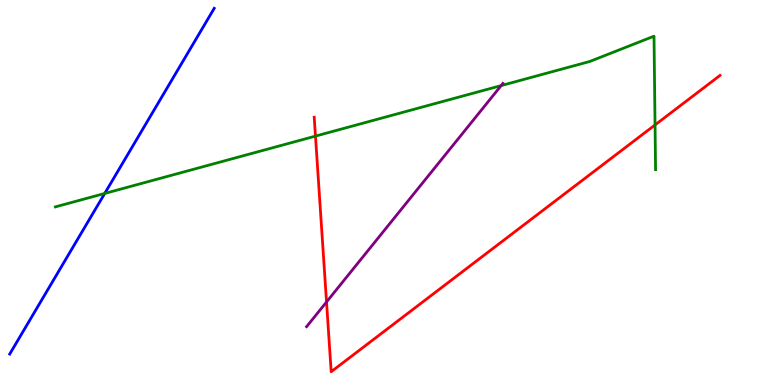[{'lines': ['blue', 'red'], 'intersections': []}, {'lines': ['green', 'red'], 'intersections': [{'x': 4.07, 'y': 6.46}, {'x': 8.45, 'y': 6.76}]}, {'lines': ['purple', 'red'], 'intersections': [{'x': 4.21, 'y': 2.16}]}, {'lines': ['blue', 'green'], 'intersections': [{'x': 1.35, 'y': 4.98}]}, {'lines': ['blue', 'purple'], 'intersections': []}, {'lines': ['green', 'purple'], 'intersections': [{'x': 6.47, 'y': 7.78}]}]